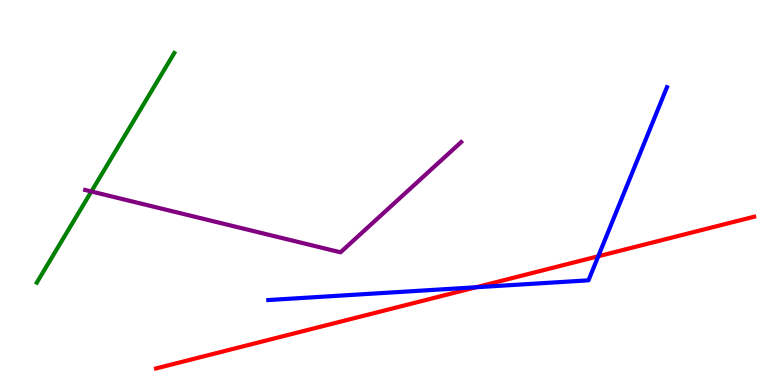[{'lines': ['blue', 'red'], 'intersections': [{'x': 6.14, 'y': 2.54}, {'x': 7.72, 'y': 3.34}]}, {'lines': ['green', 'red'], 'intersections': []}, {'lines': ['purple', 'red'], 'intersections': []}, {'lines': ['blue', 'green'], 'intersections': []}, {'lines': ['blue', 'purple'], 'intersections': []}, {'lines': ['green', 'purple'], 'intersections': [{'x': 1.18, 'y': 5.03}]}]